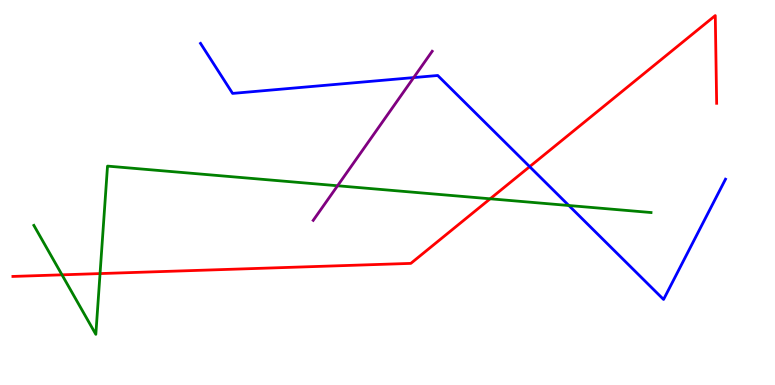[{'lines': ['blue', 'red'], 'intersections': [{'x': 6.83, 'y': 5.67}]}, {'lines': ['green', 'red'], 'intersections': [{'x': 0.8, 'y': 2.86}, {'x': 1.29, 'y': 2.89}, {'x': 6.32, 'y': 4.84}]}, {'lines': ['purple', 'red'], 'intersections': []}, {'lines': ['blue', 'green'], 'intersections': [{'x': 7.34, 'y': 4.66}]}, {'lines': ['blue', 'purple'], 'intersections': [{'x': 5.34, 'y': 7.98}]}, {'lines': ['green', 'purple'], 'intersections': [{'x': 4.36, 'y': 5.18}]}]